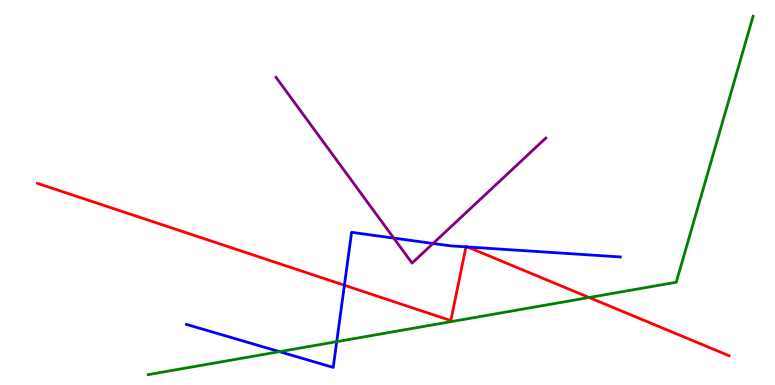[{'lines': ['blue', 'red'], 'intersections': [{'x': 4.44, 'y': 2.59}, {'x': 6.01, 'y': 3.59}, {'x': 6.03, 'y': 3.58}]}, {'lines': ['green', 'red'], 'intersections': [{'x': 7.6, 'y': 2.27}]}, {'lines': ['purple', 'red'], 'intersections': []}, {'lines': ['blue', 'green'], 'intersections': [{'x': 3.61, 'y': 0.866}, {'x': 4.34, 'y': 1.13}]}, {'lines': ['blue', 'purple'], 'intersections': [{'x': 5.08, 'y': 3.82}, {'x': 5.59, 'y': 3.68}]}, {'lines': ['green', 'purple'], 'intersections': []}]